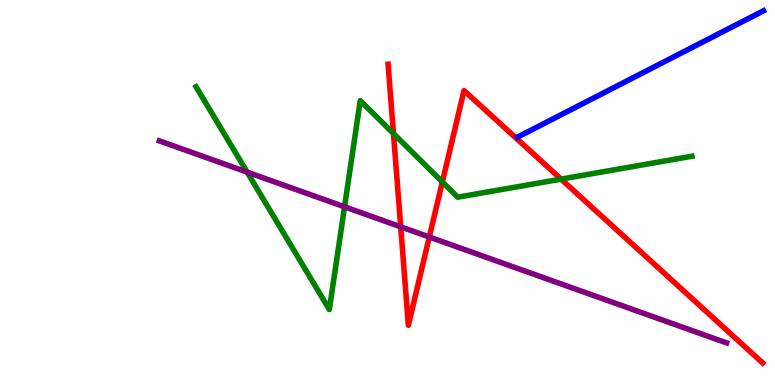[{'lines': ['blue', 'red'], 'intersections': []}, {'lines': ['green', 'red'], 'intersections': [{'x': 5.08, 'y': 6.53}, {'x': 5.71, 'y': 5.27}, {'x': 7.24, 'y': 5.35}]}, {'lines': ['purple', 'red'], 'intersections': [{'x': 5.17, 'y': 4.11}, {'x': 5.54, 'y': 3.84}]}, {'lines': ['blue', 'green'], 'intersections': []}, {'lines': ['blue', 'purple'], 'intersections': []}, {'lines': ['green', 'purple'], 'intersections': [{'x': 3.19, 'y': 5.53}, {'x': 4.45, 'y': 4.63}]}]